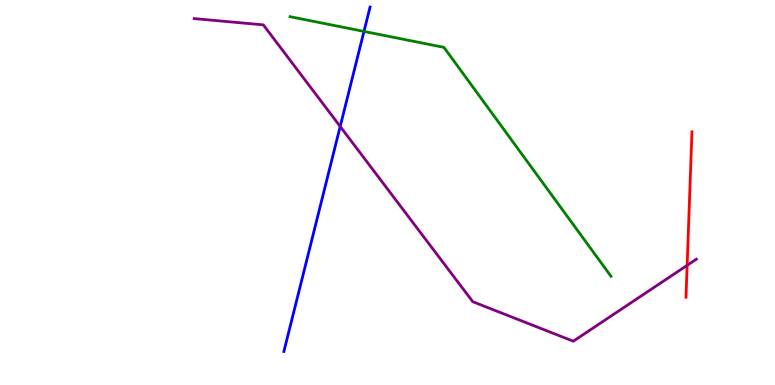[{'lines': ['blue', 'red'], 'intersections': []}, {'lines': ['green', 'red'], 'intersections': []}, {'lines': ['purple', 'red'], 'intersections': [{'x': 8.87, 'y': 3.11}]}, {'lines': ['blue', 'green'], 'intersections': [{'x': 4.7, 'y': 9.18}]}, {'lines': ['blue', 'purple'], 'intersections': [{'x': 4.39, 'y': 6.72}]}, {'lines': ['green', 'purple'], 'intersections': []}]